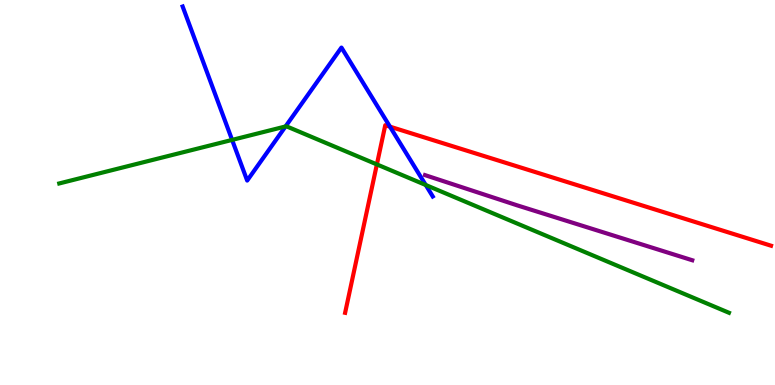[{'lines': ['blue', 'red'], 'intersections': [{'x': 5.03, 'y': 6.71}]}, {'lines': ['green', 'red'], 'intersections': [{'x': 4.86, 'y': 5.73}]}, {'lines': ['purple', 'red'], 'intersections': []}, {'lines': ['blue', 'green'], 'intersections': [{'x': 2.99, 'y': 6.37}, {'x': 3.68, 'y': 6.72}, {'x': 5.49, 'y': 5.19}]}, {'lines': ['blue', 'purple'], 'intersections': []}, {'lines': ['green', 'purple'], 'intersections': []}]